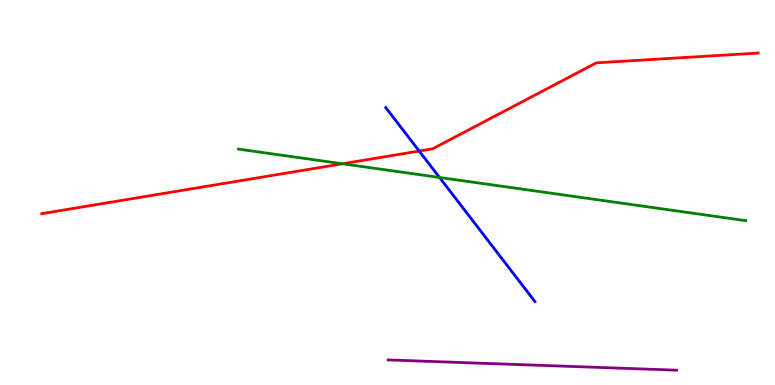[{'lines': ['blue', 'red'], 'intersections': [{'x': 5.41, 'y': 6.08}]}, {'lines': ['green', 'red'], 'intersections': [{'x': 4.42, 'y': 5.75}]}, {'lines': ['purple', 'red'], 'intersections': []}, {'lines': ['blue', 'green'], 'intersections': [{'x': 5.67, 'y': 5.39}]}, {'lines': ['blue', 'purple'], 'intersections': []}, {'lines': ['green', 'purple'], 'intersections': []}]